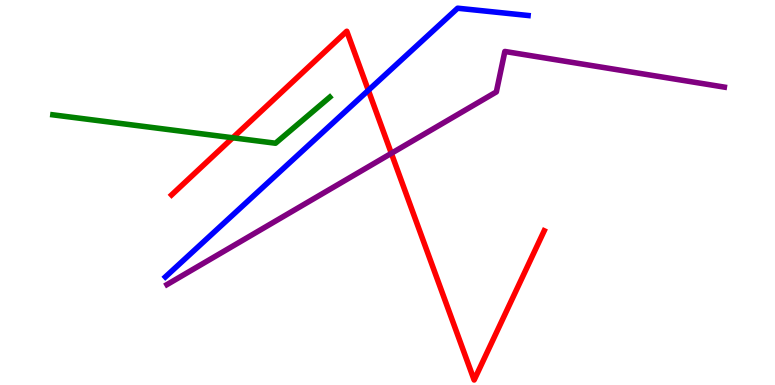[{'lines': ['blue', 'red'], 'intersections': [{'x': 4.75, 'y': 7.65}]}, {'lines': ['green', 'red'], 'intersections': [{'x': 3.0, 'y': 6.42}]}, {'lines': ['purple', 'red'], 'intersections': [{'x': 5.05, 'y': 6.02}]}, {'lines': ['blue', 'green'], 'intersections': []}, {'lines': ['blue', 'purple'], 'intersections': []}, {'lines': ['green', 'purple'], 'intersections': []}]